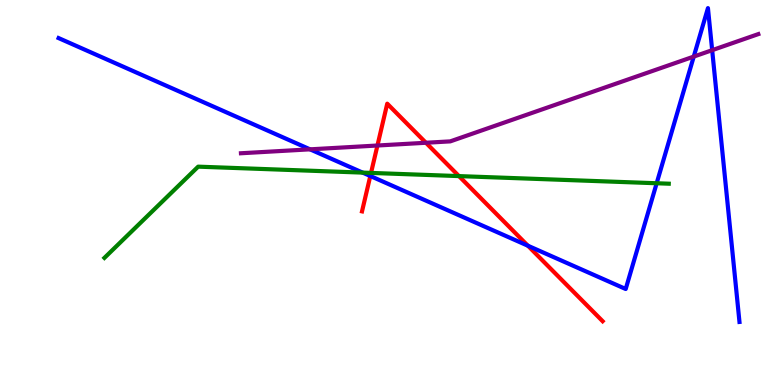[{'lines': ['blue', 'red'], 'intersections': [{'x': 4.78, 'y': 5.43}, {'x': 6.81, 'y': 3.62}]}, {'lines': ['green', 'red'], 'intersections': [{'x': 4.79, 'y': 5.51}, {'x': 5.92, 'y': 5.43}]}, {'lines': ['purple', 'red'], 'intersections': [{'x': 4.87, 'y': 6.22}, {'x': 5.5, 'y': 6.29}]}, {'lines': ['blue', 'green'], 'intersections': [{'x': 4.68, 'y': 5.52}, {'x': 8.47, 'y': 5.24}]}, {'lines': ['blue', 'purple'], 'intersections': [{'x': 4.0, 'y': 6.12}, {'x': 8.95, 'y': 8.53}, {'x': 9.19, 'y': 8.7}]}, {'lines': ['green', 'purple'], 'intersections': []}]